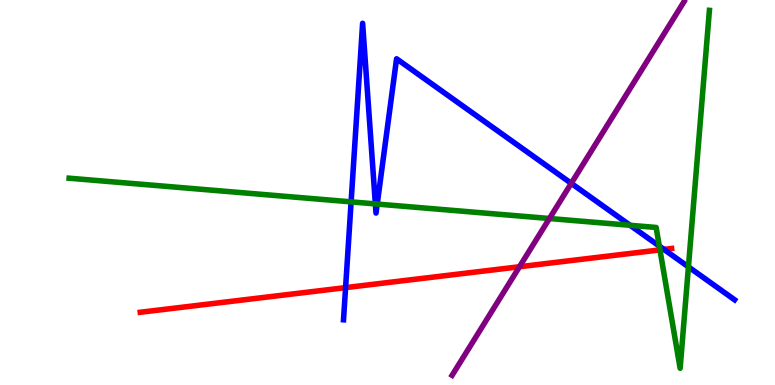[{'lines': ['blue', 'red'], 'intersections': [{'x': 4.46, 'y': 2.53}, {'x': 8.57, 'y': 3.52}]}, {'lines': ['green', 'red'], 'intersections': [{'x': 8.52, 'y': 3.51}]}, {'lines': ['purple', 'red'], 'intersections': [{'x': 6.7, 'y': 3.07}]}, {'lines': ['blue', 'green'], 'intersections': [{'x': 4.53, 'y': 4.76}, {'x': 4.84, 'y': 4.7}, {'x': 4.87, 'y': 4.7}, {'x': 8.13, 'y': 4.15}, {'x': 8.51, 'y': 3.61}, {'x': 8.88, 'y': 3.07}]}, {'lines': ['blue', 'purple'], 'intersections': [{'x': 7.37, 'y': 5.24}]}, {'lines': ['green', 'purple'], 'intersections': [{'x': 7.09, 'y': 4.32}]}]